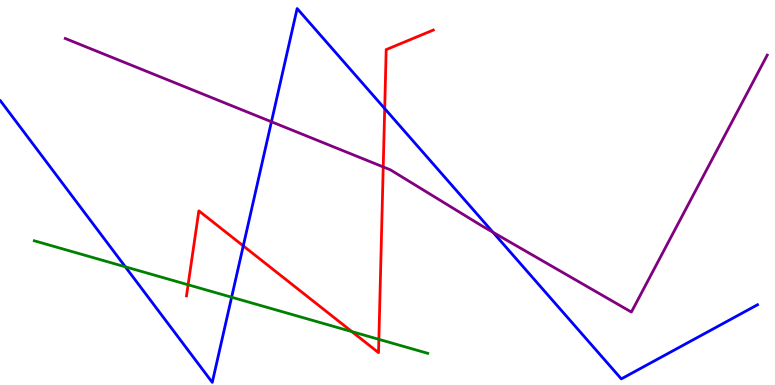[{'lines': ['blue', 'red'], 'intersections': [{'x': 3.14, 'y': 3.61}, {'x': 4.96, 'y': 7.18}]}, {'lines': ['green', 'red'], 'intersections': [{'x': 2.43, 'y': 2.6}, {'x': 4.54, 'y': 1.39}, {'x': 4.89, 'y': 1.19}]}, {'lines': ['purple', 'red'], 'intersections': [{'x': 4.94, 'y': 5.66}]}, {'lines': ['blue', 'green'], 'intersections': [{'x': 1.62, 'y': 3.07}, {'x': 2.99, 'y': 2.28}]}, {'lines': ['blue', 'purple'], 'intersections': [{'x': 3.5, 'y': 6.84}, {'x': 6.36, 'y': 3.97}]}, {'lines': ['green', 'purple'], 'intersections': []}]